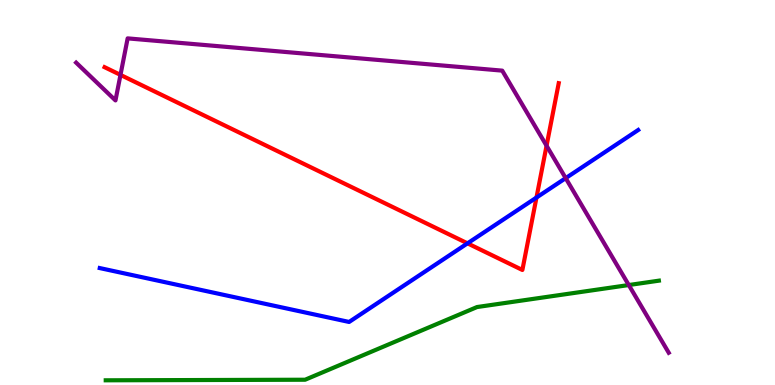[{'lines': ['blue', 'red'], 'intersections': [{'x': 6.03, 'y': 3.68}, {'x': 6.92, 'y': 4.87}]}, {'lines': ['green', 'red'], 'intersections': []}, {'lines': ['purple', 'red'], 'intersections': [{'x': 1.55, 'y': 8.05}, {'x': 7.05, 'y': 6.21}]}, {'lines': ['blue', 'green'], 'intersections': []}, {'lines': ['blue', 'purple'], 'intersections': [{'x': 7.3, 'y': 5.37}]}, {'lines': ['green', 'purple'], 'intersections': [{'x': 8.11, 'y': 2.6}]}]